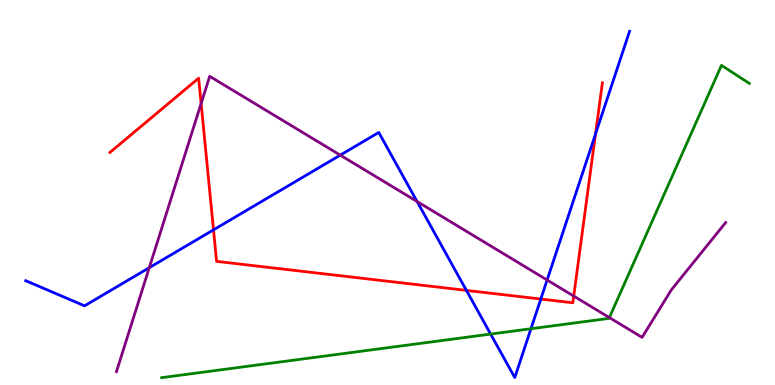[{'lines': ['blue', 'red'], 'intersections': [{'x': 2.76, 'y': 4.03}, {'x': 6.02, 'y': 2.46}, {'x': 6.98, 'y': 2.23}, {'x': 7.68, 'y': 6.52}]}, {'lines': ['green', 'red'], 'intersections': []}, {'lines': ['purple', 'red'], 'intersections': [{'x': 2.6, 'y': 7.31}, {'x': 7.4, 'y': 2.31}]}, {'lines': ['blue', 'green'], 'intersections': [{'x': 6.33, 'y': 1.32}, {'x': 6.85, 'y': 1.46}]}, {'lines': ['blue', 'purple'], 'intersections': [{'x': 1.93, 'y': 3.05}, {'x': 4.39, 'y': 5.97}, {'x': 5.38, 'y': 4.77}, {'x': 7.06, 'y': 2.73}]}, {'lines': ['green', 'purple'], 'intersections': [{'x': 7.86, 'y': 1.75}]}]